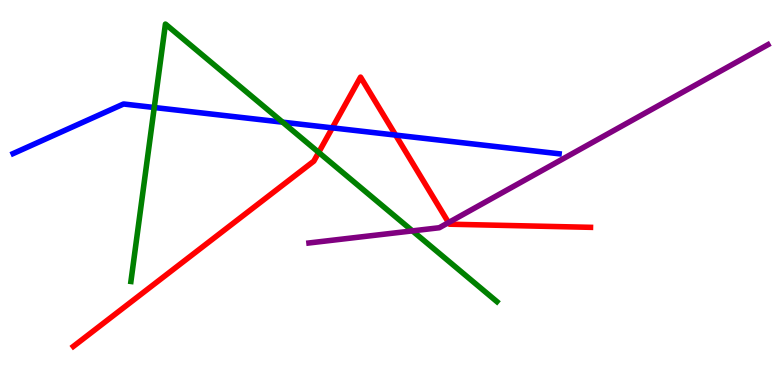[{'lines': ['blue', 'red'], 'intersections': [{'x': 4.29, 'y': 6.68}, {'x': 5.1, 'y': 6.49}]}, {'lines': ['green', 'red'], 'intersections': [{'x': 4.11, 'y': 6.04}]}, {'lines': ['purple', 'red'], 'intersections': [{'x': 5.79, 'y': 4.22}]}, {'lines': ['blue', 'green'], 'intersections': [{'x': 1.99, 'y': 7.21}, {'x': 3.65, 'y': 6.83}]}, {'lines': ['blue', 'purple'], 'intersections': []}, {'lines': ['green', 'purple'], 'intersections': [{'x': 5.32, 'y': 4.0}]}]